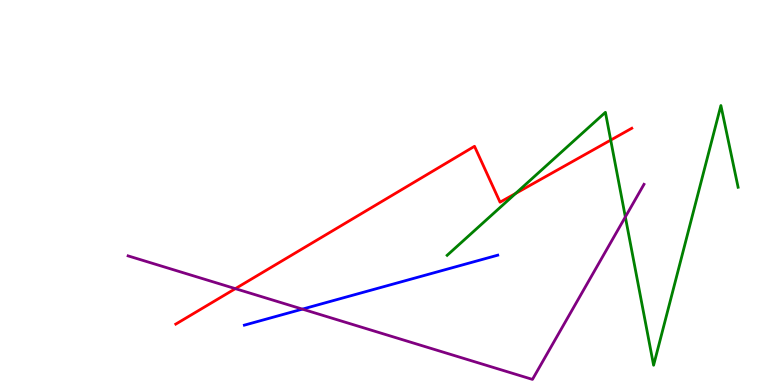[{'lines': ['blue', 'red'], 'intersections': []}, {'lines': ['green', 'red'], 'intersections': [{'x': 6.65, 'y': 4.98}, {'x': 7.88, 'y': 6.36}]}, {'lines': ['purple', 'red'], 'intersections': [{'x': 3.04, 'y': 2.5}]}, {'lines': ['blue', 'green'], 'intersections': []}, {'lines': ['blue', 'purple'], 'intersections': [{'x': 3.9, 'y': 1.97}]}, {'lines': ['green', 'purple'], 'intersections': [{'x': 8.07, 'y': 4.37}]}]